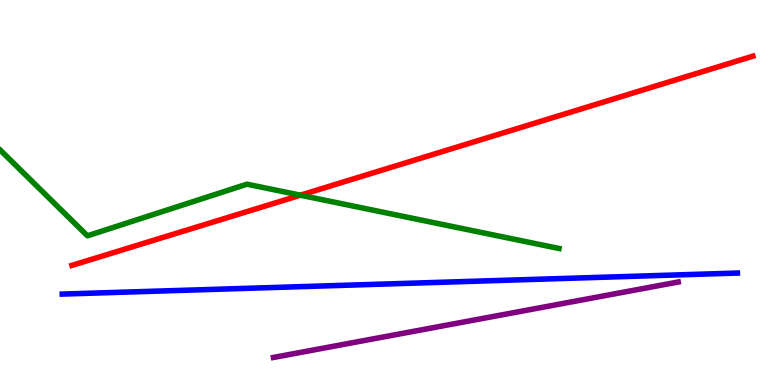[{'lines': ['blue', 'red'], 'intersections': []}, {'lines': ['green', 'red'], 'intersections': [{'x': 3.88, 'y': 4.93}]}, {'lines': ['purple', 'red'], 'intersections': []}, {'lines': ['blue', 'green'], 'intersections': []}, {'lines': ['blue', 'purple'], 'intersections': []}, {'lines': ['green', 'purple'], 'intersections': []}]